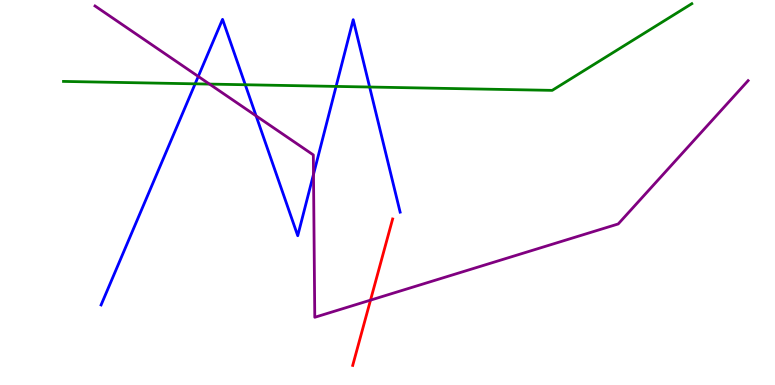[{'lines': ['blue', 'red'], 'intersections': []}, {'lines': ['green', 'red'], 'intersections': []}, {'lines': ['purple', 'red'], 'intersections': [{'x': 4.78, 'y': 2.2}]}, {'lines': ['blue', 'green'], 'intersections': [{'x': 2.52, 'y': 7.82}, {'x': 3.16, 'y': 7.8}, {'x': 4.34, 'y': 7.76}, {'x': 4.77, 'y': 7.74}]}, {'lines': ['blue', 'purple'], 'intersections': [{'x': 2.56, 'y': 8.01}, {'x': 3.3, 'y': 6.99}, {'x': 4.05, 'y': 5.47}]}, {'lines': ['green', 'purple'], 'intersections': [{'x': 2.7, 'y': 7.82}]}]